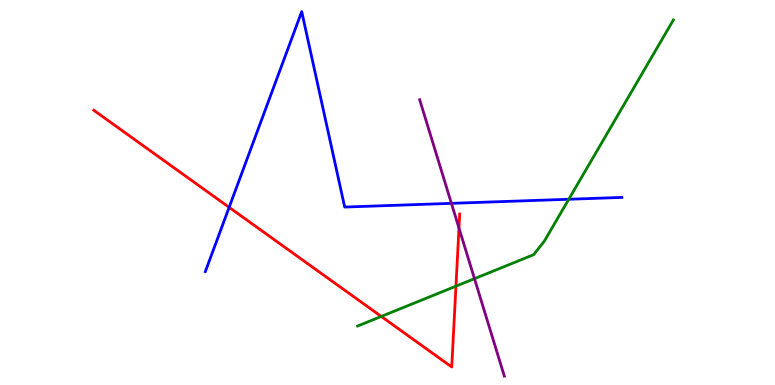[{'lines': ['blue', 'red'], 'intersections': [{'x': 2.96, 'y': 4.61}]}, {'lines': ['green', 'red'], 'intersections': [{'x': 4.92, 'y': 1.78}, {'x': 5.88, 'y': 2.57}]}, {'lines': ['purple', 'red'], 'intersections': [{'x': 5.92, 'y': 4.08}]}, {'lines': ['blue', 'green'], 'intersections': [{'x': 7.34, 'y': 4.82}]}, {'lines': ['blue', 'purple'], 'intersections': [{'x': 5.82, 'y': 4.72}]}, {'lines': ['green', 'purple'], 'intersections': [{'x': 6.12, 'y': 2.76}]}]